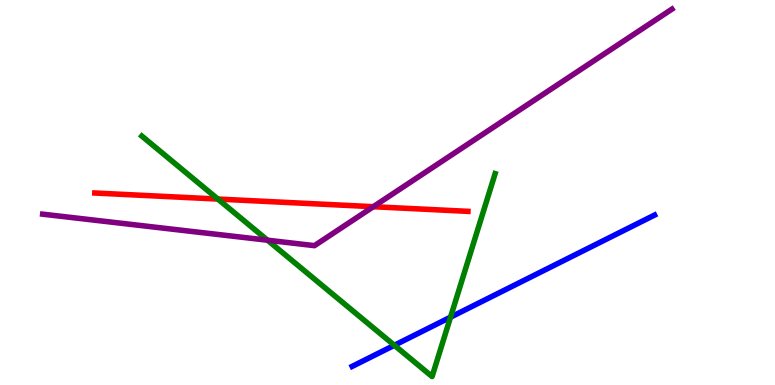[{'lines': ['blue', 'red'], 'intersections': []}, {'lines': ['green', 'red'], 'intersections': [{'x': 2.81, 'y': 4.83}]}, {'lines': ['purple', 'red'], 'intersections': [{'x': 4.82, 'y': 4.63}]}, {'lines': ['blue', 'green'], 'intersections': [{'x': 5.09, 'y': 1.03}, {'x': 5.81, 'y': 1.76}]}, {'lines': ['blue', 'purple'], 'intersections': []}, {'lines': ['green', 'purple'], 'intersections': [{'x': 3.45, 'y': 3.76}]}]